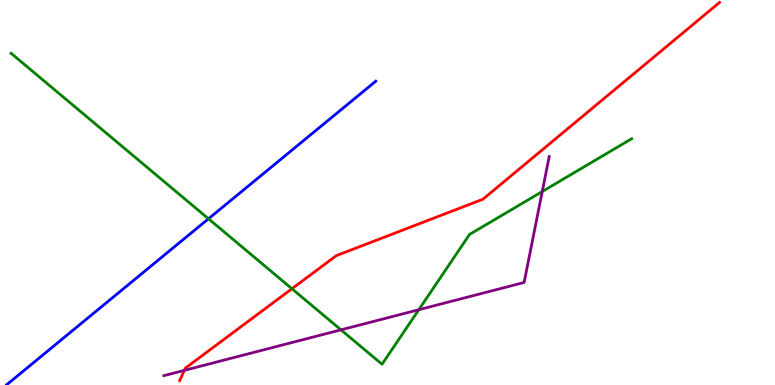[{'lines': ['blue', 'red'], 'intersections': []}, {'lines': ['green', 'red'], 'intersections': [{'x': 3.77, 'y': 2.5}]}, {'lines': ['purple', 'red'], 'intersections': [{'x': 2.38, 'y': 0.38}]}, {'lines': ['blue', 'green'], 'intersections': [{'x': 2.69, 'y': 4.32}]}, {'lines': ['blue', 'purple'], 'intersections': []}, {'lines': ['green', 'purple'], 'intersections': [{'x': 4.4, 'y': 1.43}, {'x': 5.4, 'y': 1.96}, {'x': 7.0, 'y': 5.02}]}]